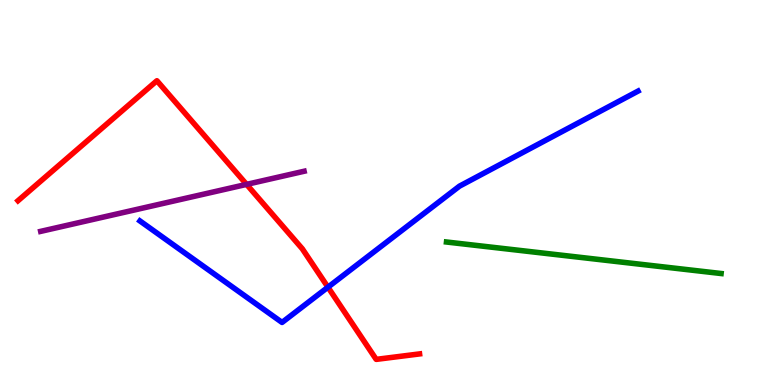[{'lines': ['blue', 'red'], 'intersections': [{'x': 4.23, 'y': 2.54}]}, {'lines': ['green', 'red'], 'intersections': []}, {'lines': ['purple', 'red'], 'intersections': [{'x': 3.18, 'y': 5.21}]}, {'lines': ['blue', 'green'], 'intersections': []}, {'lines': ['blue', 'purple'], 'intersections': []}, {'lines': ['green', 'purple'], 'intersections': []}]